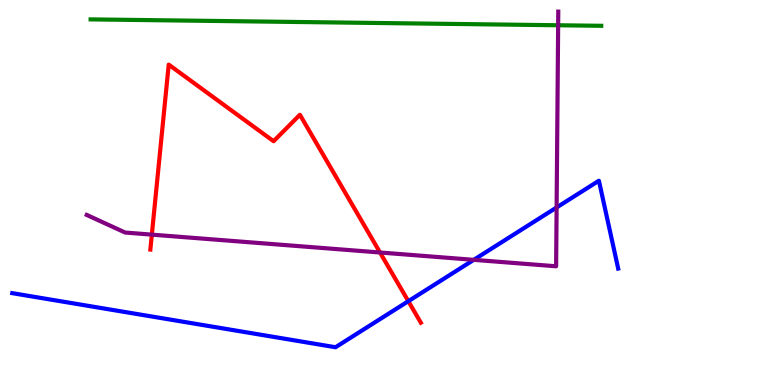[{'lines': ['blue', 'red'], 'intersections': [{'x': 5.27, 'y': 2.18}]}, {'lines': ['green', 'red'], 'intersections': []}, {'lines': ['purple', 'red'], 'intersections': [{'x': 1.96, 'y': 3.91}, {'x': 4.9, 'y': 3.44}]}, {'lines': ['blue', 'green'], 'intersections': []}, {'lines': ['blue', 'purple'], 'intersections': [{'x': 6.11, 'y': 3.25}, {'x': 7.18, 'y': 4.61}]}, {'lines': ['green', 'purple'], 'intersections': [{'x': 7.2, 'y': 9.34}]}]